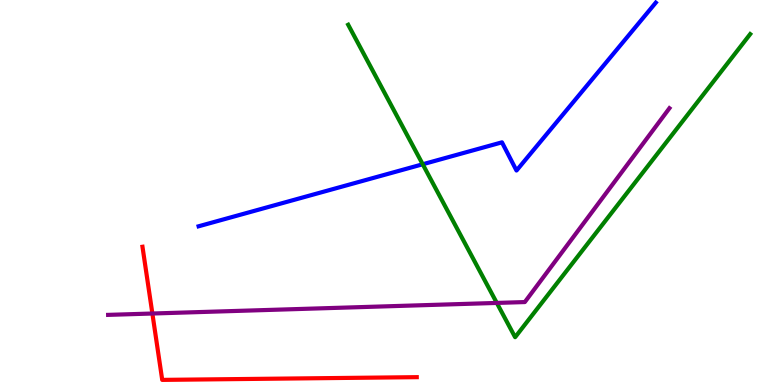[{'lines': ['blue', 'red'], 'intersections': []}, {'lines': ['green', 'red'], 'intersections': []}, {'lines': ['purple', 'red'], 'intersections': [{'x': 1.97, 'y': 1.86}]}, {'lines': ['blue', 'green'], 'intersections': [{'x': 5.45, 'y': 5.73}]}, {'lines': ['blue', 'purple'], 'intersections': []}, {'lines': ['green', 'purple'], 'intersections': [{'x': 6.41, 'y': 2.13}]}]